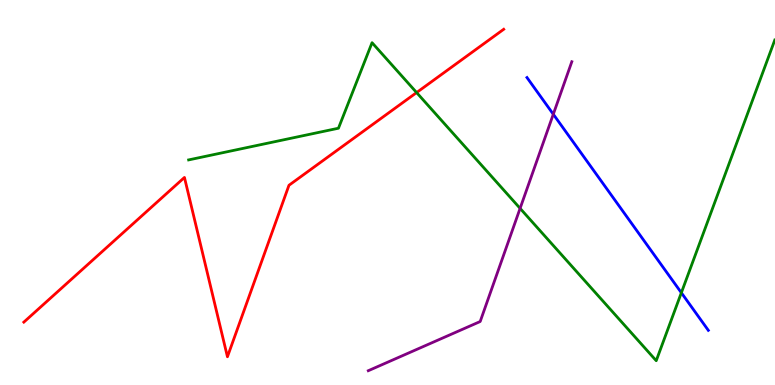[{'lines': ['blue', 'red'], 'intersections': []}, {'lines': ['green', 'red'], 'intersections': [{'x': 5.38, 'y': 7.6}]}, {'lines': ['purple', 'red'], 'intersections': []}, {'lines': ['blue', 'green'], 'intersections': [{'x': 8.79, 'y': 2.4}]}, {'lines': ['blue', 'purple'], 'intersections': [{'x': 7.14, 'y': 7.03}]}, {'lines': ['green', 'purple'], 'intersections': [{'x': 6.71, 'y': 4.59}]}]